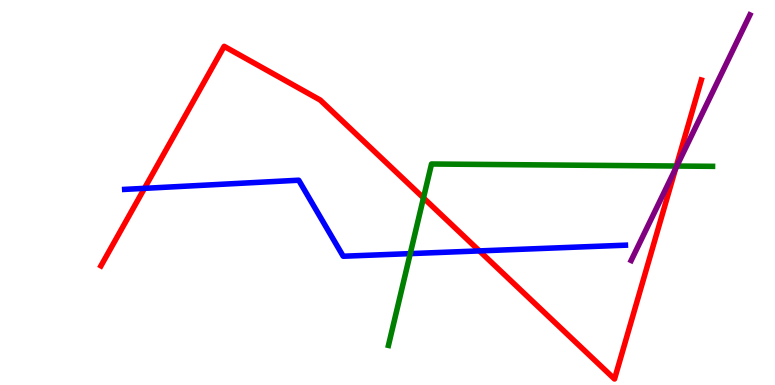[{'lines': ['blue', 'red'], 'intersections': [{'x': 1.86, 'y': 5.11}, {'x': 6.19, 'y': 3.48}]}, {'lines': ['green', 'red'], 'intersections': [{'x': 5.46, 'y': 4.86}, {'x': 8.73, 'y': 5.69}]}, {'lines': ['purple', 'red'], 'intersections': [{'x': 8.72, 'y': 5.62}]}, {'lines': ['blue', 'green'], 'intersections': [{'x': 5.29, 'y': 3.41}]}, {'lines': ['blue', 'purple'], 'intersections': []}, {'lines': ['green', 'purple'], 'intersections': [{'x': 8.73, 'y': 5.69}]}]